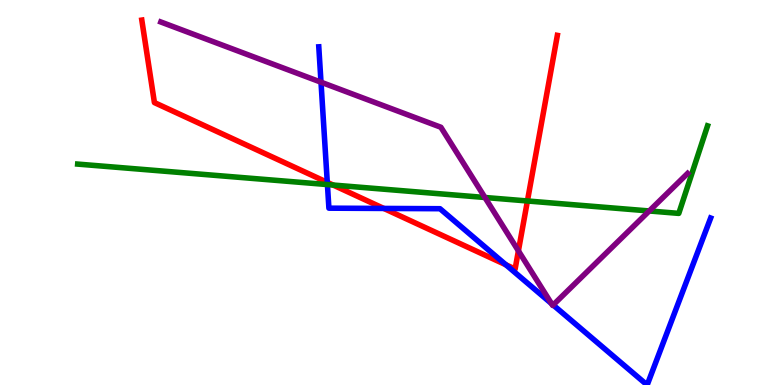[{'lines': ['blue', 'red'], 'intersections': [{'x': 4.22, 'y': 5.26}, {'x': 4.95, 'y': 4.59}, {'x': 6.53, 'y': 3.12}]}, {'lines': ['green', 'red'], 'intersections': [{'x': 4.3, 'y': 5.19}, {'x': 6.81, 'y': 4.78}]}, {'lines': ['purple', 'red'], 'intersections': [{'x': 6.69, 'y': 3.48}]}, {'lines': ['blue', 'green'], 'intersections': [{'x': 4.22, 'y': 5.21}]}, {'lines': ['blue', 'purple'], 'intersections': [{'x': 4.14, 'y': 7.87}, {'x': 7.12, 'y': 2.12}, {'x': 7.14, 'y': 2.08}]}, {'lines': ['green', 'purple'], 'intersections': [{'x': 6.26, 'y': 4.87}, {'x': 8.38, 'y': 4.52}]}]